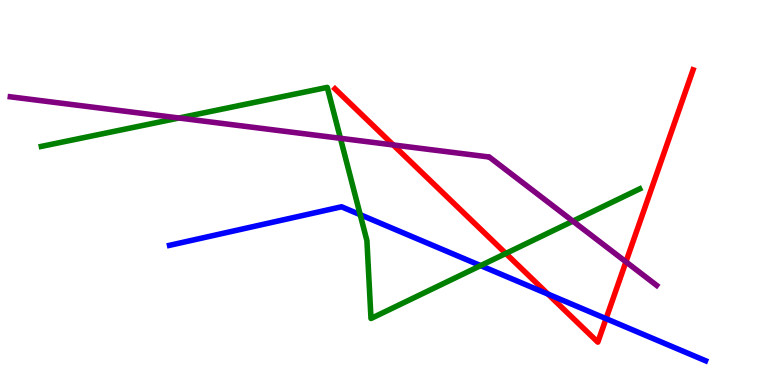[{'lines': ['blue', 'red'], 'intersections': [{'x': 7.07, 'y': 2.36}, {'x': 7.82, 'y': 1.72}]}, {'lines': ['green', 'red'], 'intersections': [{'x': 6.53, 'y': 3.42}]}, {'lines': ['purple', 'red'], 'intersections': [{'x': 5.07, 'y': 6.24}, {'x': 8.08, 'y': 3.2}]}, {'lines': ['blue', 'green'], 'intersections': [{'x': 4.65, 'y': 4.42}, {'x': 6.2, 'y': 3.1}]}, {'lines': ['blue', 'purple'], 'intersections': []}, {'lines': ['green', 'purple'], 'intersections': [{'x': 2.31, 'y': 6.94}, {'x': 4.39, 'y': 6.41}, {'x': 7.39, 'y': 4.26}]}]